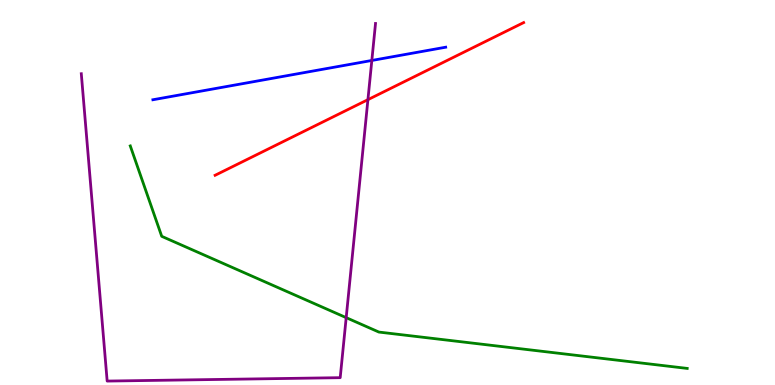[{'lines': ['blue', 'red'], 'intersections': []}, {'lines': ['green', 'red'], 'intersections': []}, {'lines': ['purple', 'red'], 'intersections': [{'x': 4.75, 'y': 7.41}]}, {'lines': ['blue', 'green'], 'intersections': []}, {'lines': ['blue', 'purple'], 'intersections': [{'x': 4.8, 'y': 8.43}]}, {'lines': ['green', 'purple'], 'intersections': [{'x': 4.47, 'y': 1.75}]}]